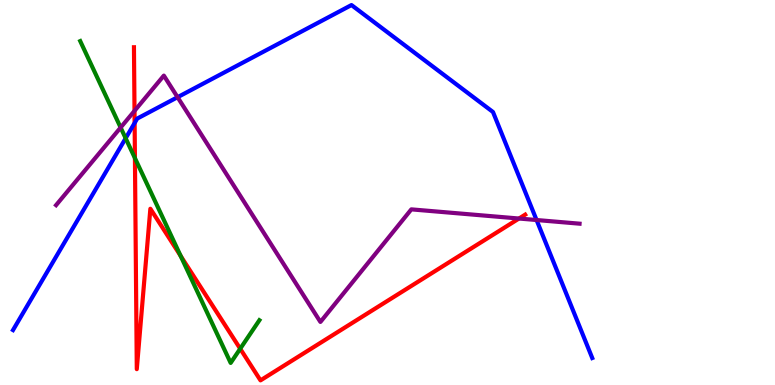[{'lines': ['blue', 'red'], 'intersections': [{'x': 1.74, 'y': 6.81}]}, {'lines': ['green', 'red'], 'intersections': [{'x': 1.74, 'y': 5.89}, {'x': 2.33, 'y': 3.35}, {'x': 3.1, 'y': 0.942}]}, {'lines': ['purple', 'red'], 'intersections': [{'x': 1.74, 'y': 7.12}, {'x': 6.7, 'y': 4.32}]}, {'lines': ['blue', 'green'], 'intersections': [{'x': 1.62, 'y': 6.41}]}, {'lines': ['blue', 'purple'], 'intersections': [{'x': 2.29, 'y': 7.48}, {'x': 6.92, 'y': 4.29}]}, {'lines': ['green', 'purple'], 'intersections': [{'x': 1.56, 'y': 6.69}]}]